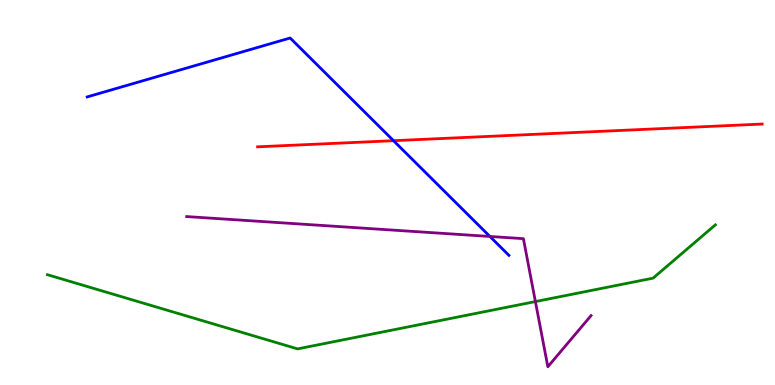[{'lines': ['blue', 'red'], 'intersections': [{'x': 5.08, 'y': 6.35}]}, {'lines': ['green', 'red'], 'intersections': []}, {'lines': ['purple', 'red'], 'intersections': []}, {'lines': ['blue', 'green'], 'intersections': []}, {'lines': ['blue', 'purple'], 'intersections': [{'x': 6.32, 'y': 3.86}]}, {'lines': ['green', 'purple'], 'intersections': [{'x': 6.91, 'y': 2.17}]}]